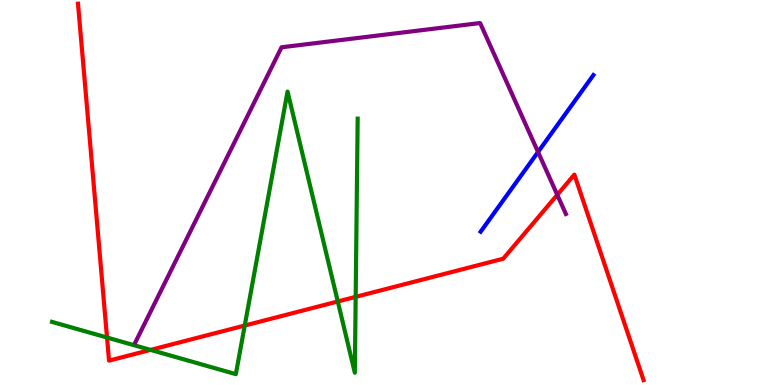[{'lines': ['blue', 'red'], 'intersections': []}, {'lines': ['green', 'red'], 'intersections': [{'x': 1.38, 'y': 1.23}, {'x': 1.94, 'y': 0.912}, {'x': 3.16, 'y': 1.54}, {'x': 4.36, 'y': 2.17}, {'x': 4.59, 'y': 2.29}]}, {'lines': ['purple', 'red'], 'intersections': [{'x': 7.19, 'y': 4.94}]}, {'lines': ['blue', 'green'], 'intersections': []}, {'lines': ['blue', 'purple'], 'intersections': [{'x': 6.94, 'y': 6.05}]}, {'lines': ['green', 'purple'], 'intersections': []}]